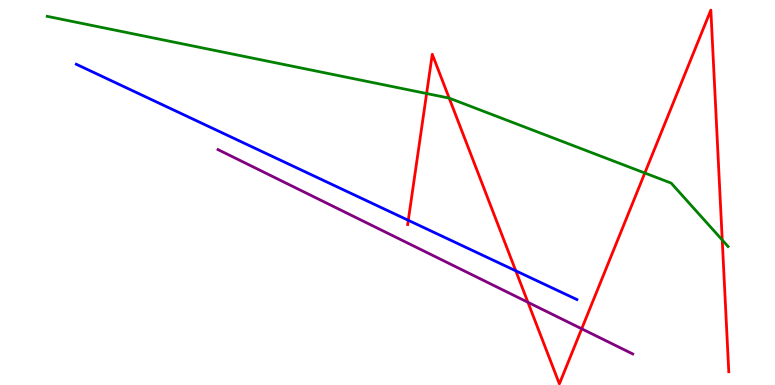[{'lines': ['blue', 'red'], 'intersections': [{'x': 5.27, 'y': 4.28}, {'x': 6.66, 'y': 2.97}]}, {'lines': ['green', 'red'], 'intersections': [{'x': 5.5, 'y': 7.57}, {'x': 5.8, 'y': 7.45}, {'x': 8.32, 'y': 5.51}, {'x': 9.32, 'y': 3.77}]}, {'lines': ['purple', 'red'], 'intersections': [{'x': 6.81, 'y': 2.15}, {'x': 7.51, 'y': 1.46}]}, {'lines': ['blue', 'green'], 'intersections': []}, {'lines': ['blue', 'purple'], 'intersections': []}, {'lines': ['green', 'purple'], 'intersections': []}]